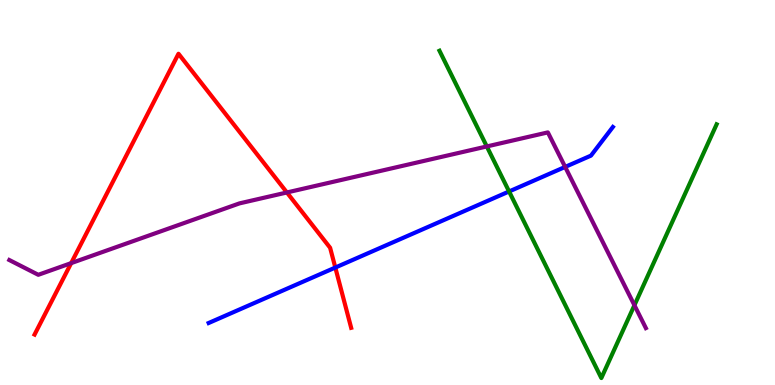[{'lines': ['blue', 'red'], 'intersections': [{'x': 4.33, 'y': 3.05}]}, {'lines': ['green', 'red'], 'intersections': []}, {'lines': ['purple', 'red'], 'intersections': [{'x': 0.918, 'y': 3.17}, {'x': 3.7, 'y': 5.0}]}, {'lines': ['blue', 'green'], 'intersections': [{'x': 6.57, 'y': 5.03}]}, {'lines': ['blue', 'purple'], 'intersections': [{'x': 7.29, 'y': 5.66}]}, {'lines': ['green', 'purple'], 'intersections': [{'x': 6.28, 'y': 6.2}, {'x': 8.19, 'y': 2.07}]}]